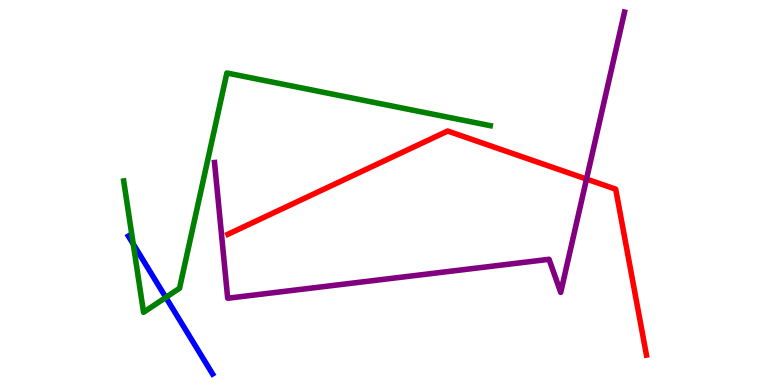[{'lines': ['blue', 'red'], 'intersections': []}, {'lines': ['green', 'red'], 'intersections': []}, {'lines': ['purple', 'red'], 'intersections': [{'x': 7.57, 'y': 5.35}]}, {'lines': ['blue', 'green'], 'intersections': [{'x': 1.72, 'y': 3.66}, {'x': 2.14, 'y': 2.27}]}, {'lines': ['blue', 'purple'], 'intersections': []}, {'lines': ['green', 'purple'], 'intersections': []}]